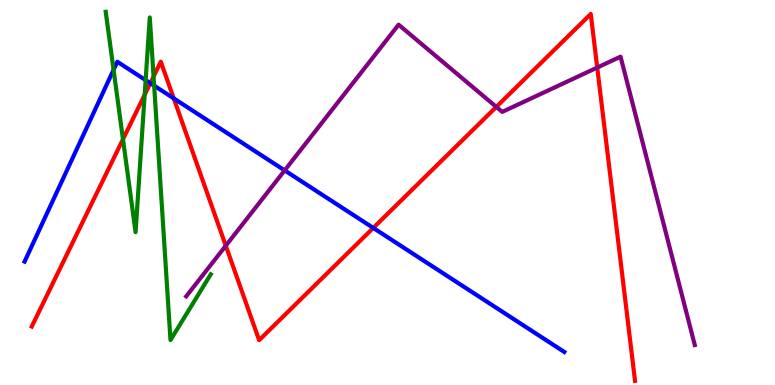[{'lines': ['blue', 'red'], 'intersections': [{'x': 1.94, 'y': 7.84}, {'x': 2.24, 'y': 7.44}, {'x': 4.82, 'y': 4.08}]}, {'lines': ['green', 'red'], 'intersections': [{'x': 1.59, 'y': 6.38}, {'x': 1.87, 'y': 7.54}, {'x': 1.98, 'y': 8.01}]}, {'lines': ['purple', 'red'], 'intersections': [{'x': 2.91, 'y': 3.62}, {'x': 6.4, 'y': 7.22}, {'x': 7.71, 'y': 8.25}]}, {'lines': ['blue', 'green'], 'intersections': [{'x': 1.47, 'y': 8.19}, {'x': 1.88, 'y': 7.92}, {'x': 1.99, 'y': 7.77}]}, {'lines': ['blue', 'purple'], 'intersections': [{'x': 3.67, 'y': 5.57}]}, {'lines': ['green', 'purple'], 'intersections': []}]